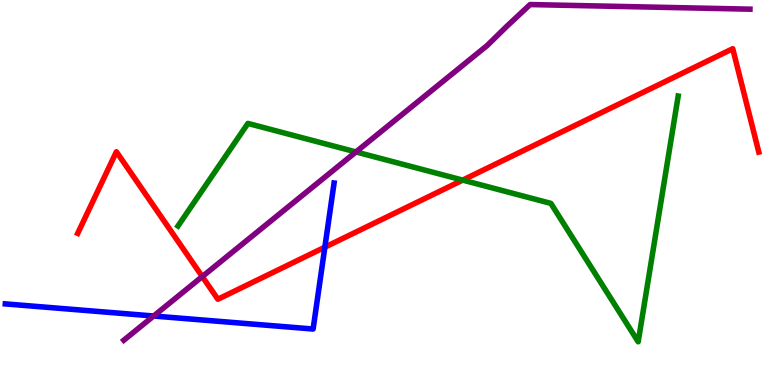[{'lines': ['blue', 'red'], 'intersections': [{'x': 4.19, 'y': 3.58}]}, {'lines': ['green', 'red'], 'intersections': [{'x': 5.97, 'y': 5.32}]}, {'lines': ['purple', 'red'], 'intersections': [{'x': 2.61, 'y': 2.82}]}, {'lines': ['blue', 'green'], 'intersections': []}, {'lines': ['blue', 'purple'], 'intersections': [{'x': 1.98, 'y': 1.79}]}, {'lines': ['green', 'purple'], 'intersections': [{'x': 4.59, 'y': 6.05}]}]